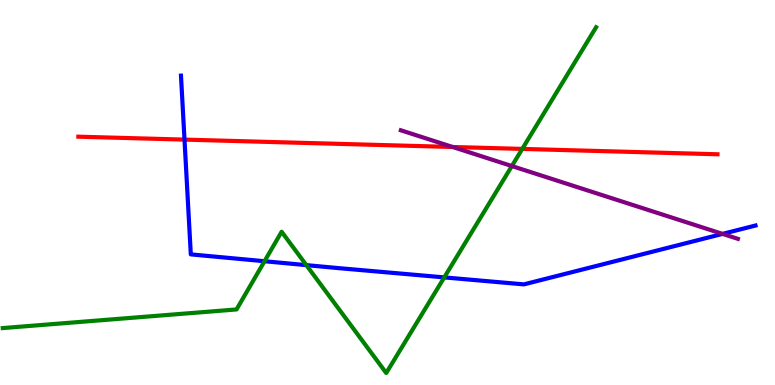[{'lines': ['blue', 'red'], 'intersections': [{'x': 2.38, 'y': 6.37}]}, {'lines': ['green', 'red'], 'intersections': [{'x': 6.74, 'y': 6.13}]}, {'lines': ['purple', 'red'], 'intersections': [{'x': 5.84, 'y': 6.18}]}, {'lines': ['blue', 'green'], 'intersections': [{'x': 3.41, 'y': 3.21}, {'x': 3.95, 'y': 3.11}, {'x': 5.73, 'y': 2.79}]}, {'lines': ['blue', 'purple'], 'intersections': [{'x': 9.32, 'y': 3.92}]}, {'lines': ['green', 'purple'], 'intersections': [{'x': 6.6, 'y': 5.69}]}]